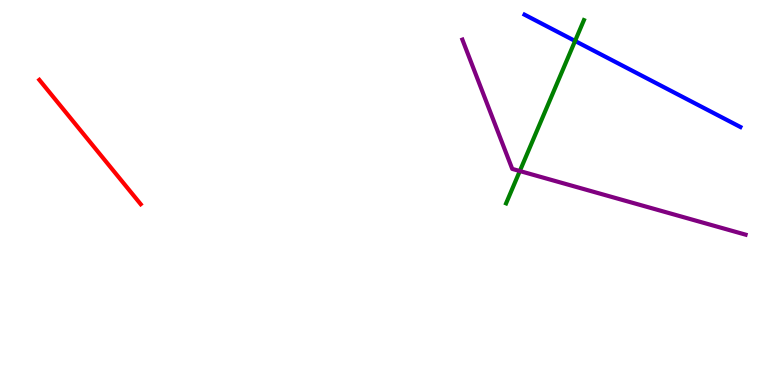[{'lines': ['blue', 'red'], 'intersections': []}, {'lines': ['green', 'red'], 'intersections': []}, {'lines': ['purple', 'red'], 'intersections': []}, {'lines': ['blue', 'green'], 'intersections': [{'x': 7.42, 'y': 8.94}]}, {'lines': ['blue', 'purple'], 'intersections': []}, {'lines': ['green', 'purple'], 'intersections': [{'x': 6.71, 'y': 5.56}]}]